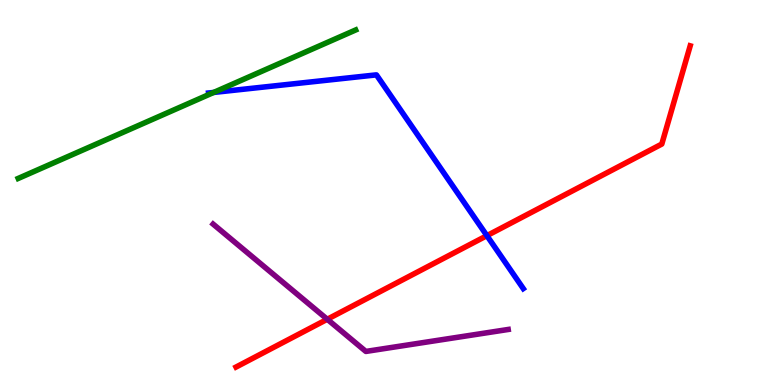[{'lines': ['blue', 'red'], 'intersections': [{'x': 6.28, 'y': 3.88}]}, {'lines': ['green', 'red'], 'intersections': []}, {'lines': ['purple', 'red'], 'intersections': [{'x': 4.22, 'y': 1.71}]}, {'lines': ['blue', 'green'], 'intersections': [{'x': 2.76, 'y': 7.6}]}, {'lines': ['blue', 'purple'], 'intersections': []}, {'lines': ['green', 'purple'], 'intersections': []}]